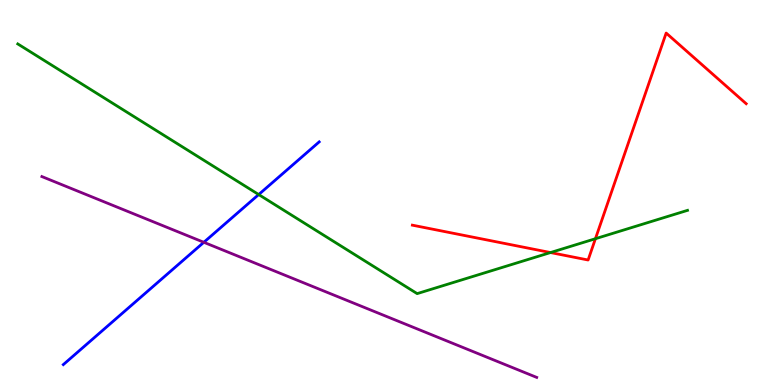[{'lines': ['blue', 'red'], 'intersections': []}, {'lines': ['green', 'red'], 'intersections': [{'x': 7.1, 'y': 3.44}, {'x': 7.68, 'y': 3.8}]}, {'lines': ['purple', 'red'], 'intersections': []}, {'lines': ['blue', 'green'], 'intersections': [{'x': 3.34, 'y': 4.95}]}, {'lines': ['blue', 'purple'], 'intersections': [{'x': 2.63, 'y': 3.71}]}, {'lines': ['green', 'purple'], 'intersections': []}]